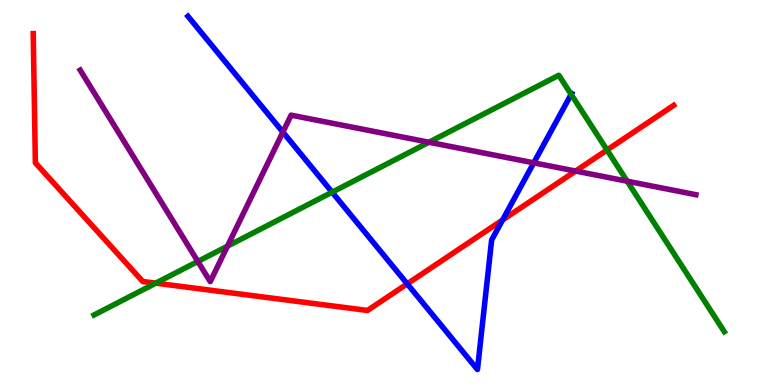[{'lines': ['blue', 'red'], 'intersections': [{'x': 5.25, 'y': 2.63}, {'x': 6.48, 'y': 4.29}]}, {'lines': ['green', 'red'], 'intersections': [{'x': 2.01, 'y': 2.65}, {'x': 7.83, 'y': 6.1}]}, {'lines': ['purple', 'red'], 'intersections': [{'x': 7.43, 'y': 5.56}]}, {'lines': ['blue', 'green'], 'intersections': [{'x': 4.29, 'y': 5.01}, {'x': 7.37, 'y': 7.55}]}, {'lines': ['blue', 'purple'], 'intersections': [{'x': 3.65, 'y': 6.57}, {'x': 6.89, 'y': 5.77}]}, {'lines': ['green', 'purple'], 'intersections': [{'x': 2.55, 'y': 3.21}, {'x': 2.94, 'y': 3.61}, {'x': 5.54, 'y': 6.31}, {'x': 8.09, 'y': 5.29}]}]